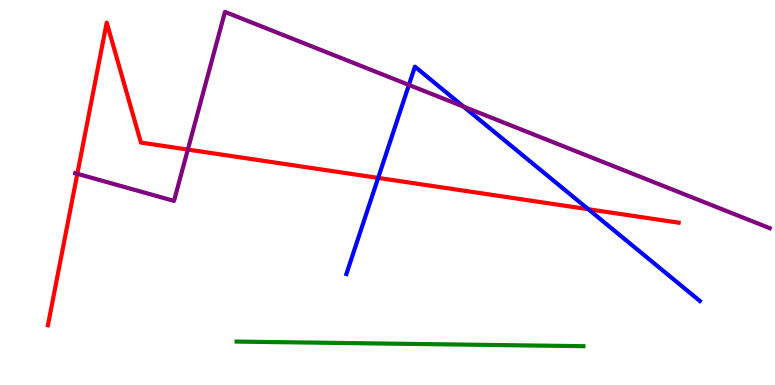[{'lines': ['blue', 'red'], 'intersections': [{'x': 4.88, 'y': 5.38}, {'x': 7.59, 'y': 4.57}]}, {'lines': ['green', 'red'], 'intersections': []}, {'lines': ['purple', 'red'], 'intersections': [{'x': 0.998, 'y': 5.49}, {'x': 2.42, 'y': 6.12}]}, {'lines': ['blue', 'green'], 'intersections': []}, {'lines': ['blue', 'purple'], 'intersections': [{'x': 5.28, 'y': 7.79}, {'x': 5.98, 'y': 7.23}]}, {'lines': ['green', 'purple'], 'intersections': []}]